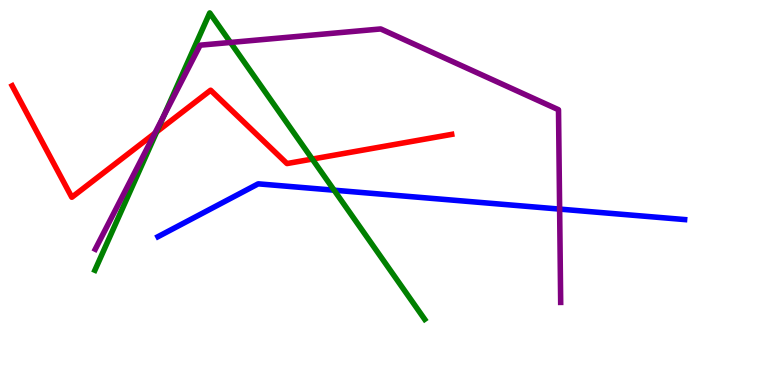[{'lines': ['blue', 'red'], 'intersections': []}, {'lines': ['green', 'red'], 'intersections': [{'x': 2.02, 'y': 6.58}, {'x': 4.03, 'y': 5.87}]}, {'lines': ['purple', 'red'], 'intersections': [{'x': 2.0, 'y': 6.54}]}, {'lines': ['blue', 'green'], 'intersections': [{'x': 4.31, 'y': 5.06}]}, {'lines': ['blue', 'purple'], 'intersections': [{'x': 7.22, 'y': 4.57}]}, {'lines': ['green', 'purple'], 'intersections': [{'x': 2.11, 'y': 6.99}, {'x': 2.97, 'y': 8.9}]}]